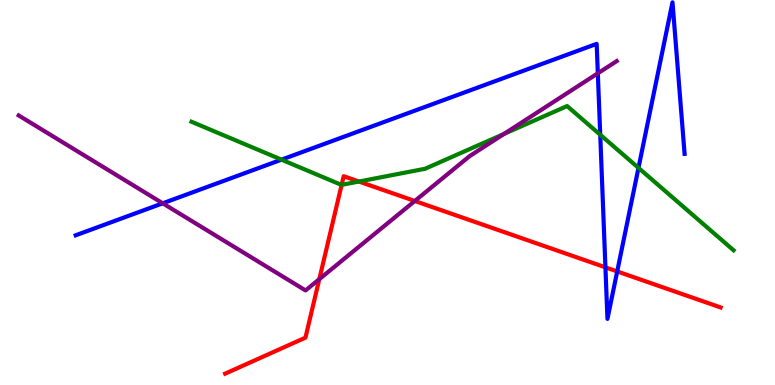[{'lines': ['blue', 'red'], 'intersections': [{'x': 7.81, 'y': 3.06}, {'x': 7.96, 'y': 2.95}]}, {'lines': ['green', 'red'], 'intersections': [{'x': 4.41, 'y': 5.2}, {'x': 4.63, 'y': 5.28}]}, {'lines': ['purple', 'red'], 'intersections': [{'x': 4.12, 'y': 2.75}, {'x': 5.35, 'y': 4.78}]}, {'lines': ['blue', 'green'], 'intersections': [{'x': 3.63, 'y': 5.85}, {'x': 7.74, 'y': 6.5}, {'x': 8.24, 'y': 5.64}]}, {'lines': ['blue', 'purple'], 'intersections': [{'x': 2.1, 'y': 4.72}, {'x': 7.71, 'y': 8.1}]}, {'lines': ['green', 'purple'], 'intersections': [{'x': 6.5, 'y': 6.52}]}]